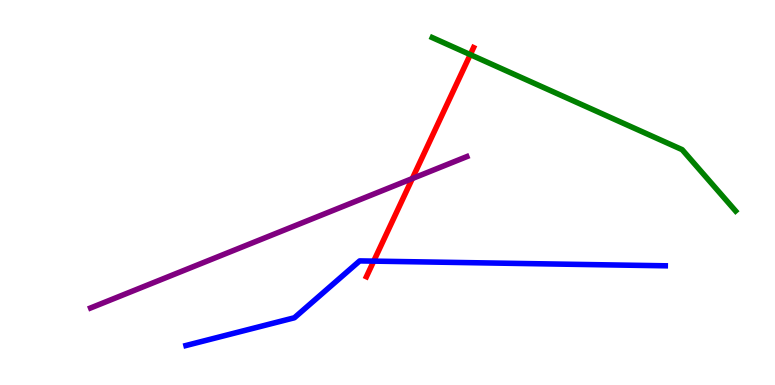[{'lines': ['blue', 'red'], 'intersections': [{'x': 4.82, 'y': 3.22}]}, {'lines': ['green', 'red'], 'intersections': [{'x': 6.07, 'y': 8.58}]}, {'lines': ['purple', 'red'], 'intersections': [{'x': 5.32, 'y': 5.36}]}, {'lines': ['blue', 'green'], 'intersections': []}, {'lines': ['blue', 'purple'], 'intersections': []}, {'lines': ['green', 'purple'], 'intersections': []}]